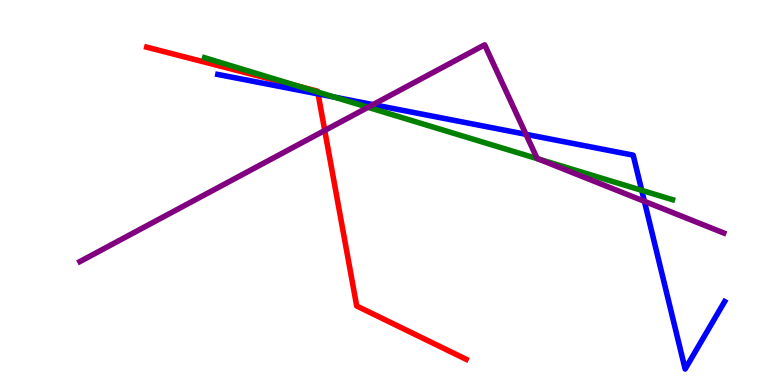[{'lines': ['blue', 'red'], 'intersections': [{'x': 4.1, 'y': 7.56}]}, {'lines': ['green', 'red'], 'intersections': [{'x': 3.88, 'y': 7.75}, {'x': 4.1, 'y': 7.61}]}, {'lines': ['purple', 'red'], 'intersections': [{'x': 4.19, 'y': 6.61}]}, {'lines': ['blue', 'green'], 'intersections': [{'x': 4.31, 'y': 7.48}, {'x': 8.28, 'y': 5.06}]}, {'lines': ['blue', 'purple'], 'intersections': [{'x': 4.81, 'y': 7.28}, {'x': 6.79, 'y': 6.51}, {'x': 8.31, 'y': 4.77}]}, {'lines': ['green', 'purple'], 'intersections': [{'x': 4.75, 'y': 7.21}, {'x': 6.95, 'y': 5.87}]}]